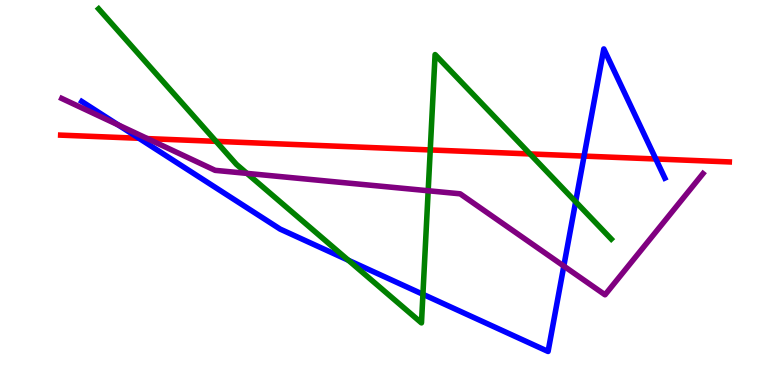[{'lines': ['blue', 'red'], 'intersections': [{'x': 1.79, 'y': 6.41}, {'x': 7.54, 'y': 5.95}, {'x': 8.46, 'y': 5.87}]}, {'lines': ['green', 'red'], 'intersections': [{'x': 2.79, 'y': 6.33}, {'x': 5.55, 'y': 6.11}, {'x': 6.84, 'y': 6.0}]}, {'lines': ['purple', 'red'], 'intersections': [{'x': 1.9, 'y': 6.4}]}, {'lines': ['blue', 'green'], 'intersections': [{'x': 4.49, 'y': 3.24}, {'x': 5.46, 'y': 2.36}, {'x': 7.43, 'y': 4.76}]}, {'lines': ['blue', 'purple'], 'intersections': [{'x': 1.52, 'y': 6.76}, {'x': 7.27, 'y': 3.09}]}, {'lines': ['green', 'purple'], 'intersections': [{'x': 3.19, 'y': 5.5}, {'x': 5.52, 'y': 5.05}]}]